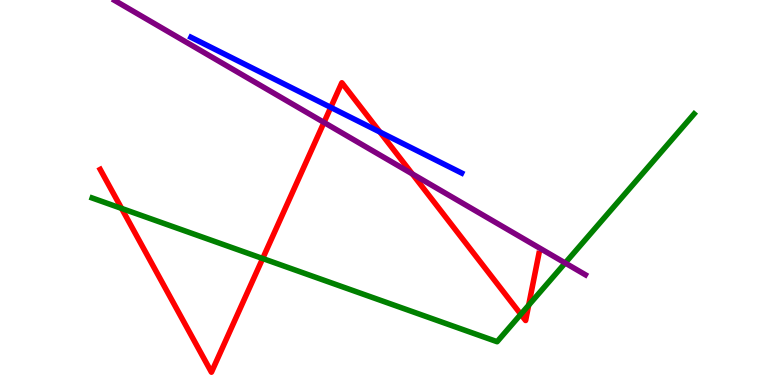[{'lines': ['blue', 'red'], 'intersections': [{'x': 4.27, 'y': 7.21}, {'x': 4.9, 'y': 6.57}]}, {'lines': ['green', 'red'], 'intersections': [{'x': 1.57, 'y': 4.59}, {'x': 3.39, 'y': 3.29}, {'x': 6.72, 'y': 1.84}, {'x': 6.82, 'y': 2.07}]}, {'lines': ['purple', 'red'], 'intersections': [{'x': 4.18, 'y': 6.82}, {'x': 5.32, 'y': 5.48}]}, {'lines': ['blue', 'green'], 'intersections': []}, {'lines': ['blue', 'purple'], 'intersections': []}, {'lines': ['green', 'purple'], 'intersections': [{'x': 7.29, 'y': 3.17}]}]